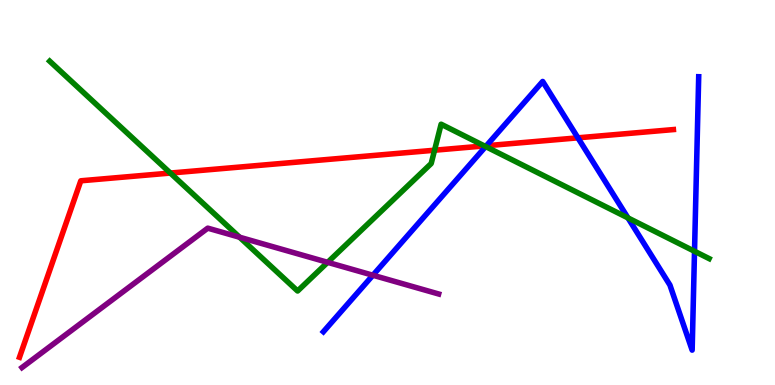[{'lines': ['blue', 'red'], 'intersections': [{'x': 6.28, 'y': 6.21}, {'x': 7.46, 'y': 6.42}]}, {'lines': ['green', 'red'], 'intersections': [{'x': 2.2, 'y': 5.51}, {'x': 5.61, 'y': 6.1}, {'x': 6.25, 'y': 6.21}]}, {'lines': ['purple', 'red'], 'intersections': []}, {'lines': ['blue', 'green'], 'intersections': [{'x': 6.27, 'y': 6.19}, {'x': 8.1, 'y': 4.34}, {'x': 8.96, 'y': 3.47}]}, {'lines': ['blue', 'purple'], 'intersections': [{'x': 4.81, 'y': 2.85}]}, {'lines': ['green', 'purple'], 'intersections': [{'x': 3.09, 'y': 3.84}, {'x': 4.23, 'y': 3.19}]}]